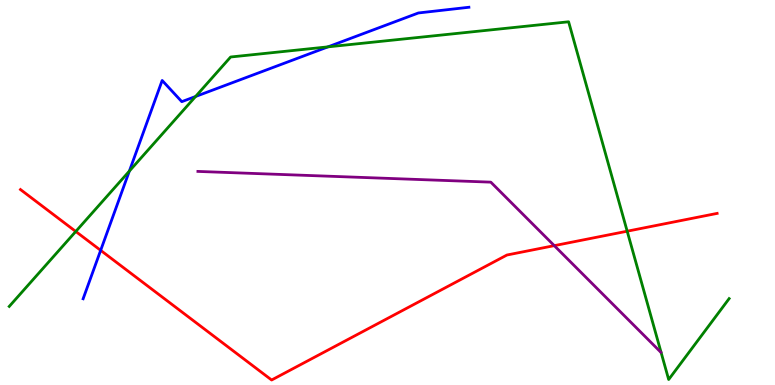[{'lines': ['blue', 'red'], 'intersections': [{'x': 1.3, 'y': 3.5}]}, {'lines': ['green', 'red'], 'intersections': [{'x': 0.978, 'y': 3.99}, {'x': 8.09, 'y': 3.99}]}, {'lines': ['purple', 'red'], 'intersections': [{'x': 7.15, 'y': 3.62}]}, {'lines': ['blue', 'green'], 'intersections': [{'x': 1.67, 'y': 5.56}, {'x': 2.52, 'y': 7.49}, {'x': 4.23, 'y': 8.78}]}, {'lines': ['blue', 'purple'], 'intersections': []}, {'lines': ['green', 'purple'], 'intersections': []}]